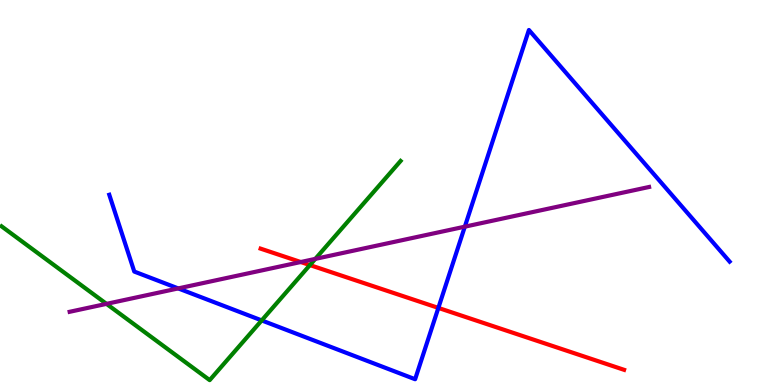[{'lines': ['blue', 'red'], 'intersections': [{'x': 5.66, 'y': 2.0}]}, {'lines': ['green', 'red'], 'intersections': [{'x': 4.0, 'y': 3.11}]}, {'lines': ['purple', 'red'], 'intersections': [{'x': 3.88, 'y': 3.19}]}, {'lines': ['blue', 'green'], 'intersections': [{'x': 3.38, 'y': 1.68}]}, {'lines': ['blue', 'purple'], 'intersections': [{'x': 2.3, 'y': 2.51}, {'x': 6.0, 'y': 4.11}]}, {'lines': ['green', 'purple'], 'intersections': [{'x': 1.37, 'y': 2.11}, {'x': 4.07, 'y': 3.28}]}]